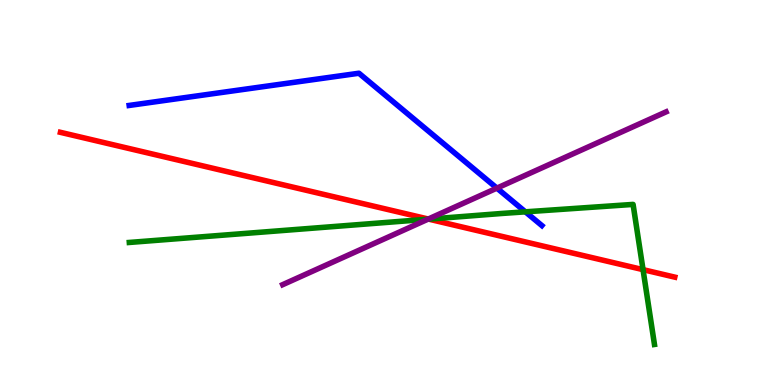[{'lines': ['blue', 'red'], 'intersections': []}, {'lines': ['green', 'red'], 'intersections': [{'x': 5.53, 'y': 4.31}, {'x': 8.3, 'y': 3.0}]}, {'lines': ['purple', 'red'], 'intersections': [{'x': 5.53, 'y': 4.31}]}, {'lines': ['blue', 'green'], 'intersections': [{'x': 6.78, 'y': 4.5}]}, {'lines': ['blue', 'purple'], 'intersections': [{'x': 6.41, 'y': 5.11}]}, {'lines': ['green', 'purple'], 'intersections': [{'x': 5.52, 'y': 4.31}]}]